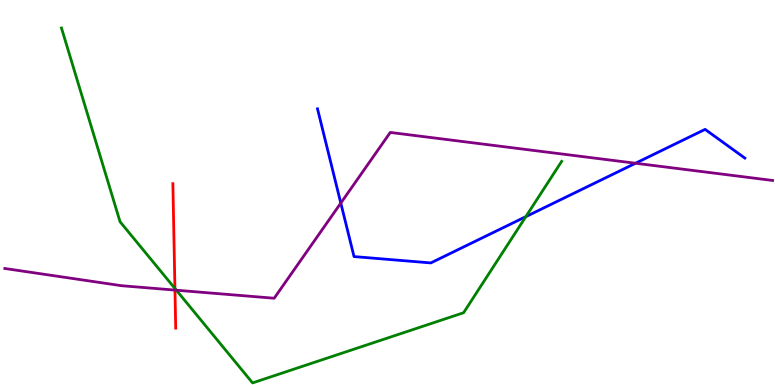[{'lines': ['blue', 'red'], 'intersections': []}, {'lines': ['green', 'red'], 'intersections': [{'x': 2.26, 'y': 2.51}]}, {'lines': ['purple', 'red'], 'intersections': [{'x': 2.26, 'y': 2.47}]}, {'lines': ['blue', 'green'], 'intersections': [{'x': 6.79, 'y': 4.37}]}, {'lines': ['blue', 'purple'], 'intersections': [{'x': 4.4, 'y': 4.73}, {'x': 8.2, 'y': 5.76}]}, {'lines': ['green', 'purple'], 'intersections': [{'x': 2.28, 'y': 2.46}]}]